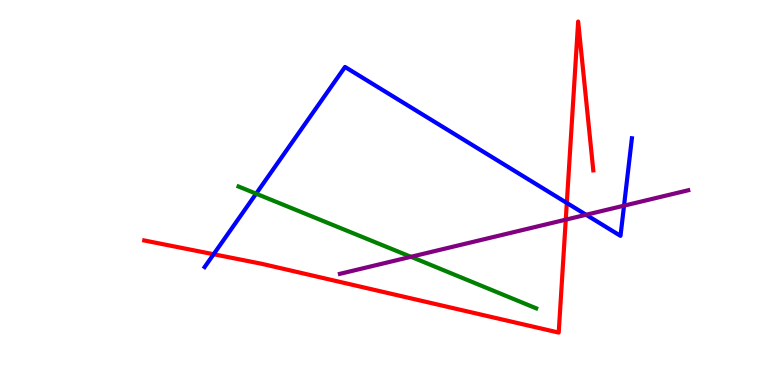[{'lines': ['blue', 'red'], 'intersections': [{'x': 2.76, 'y': 3.4}, {'x': 7.31, 'y': 4.73}]}, {'lines': ['green', 'red'], 'intersections': []}, {'lines': ['purple', 'red'], 'intersections': [{'x': 7.3, 'y': 4.29}]}, {'lines': ['blue', 'green'], 'intersections': [{'x': 3.3, 'y': 4.97}]}, {'lines': ['blue', 'purple'], 'intersections': [{'x': 7.56, 'y': 4.42}, {'x': 8.05, 'y': 4.66}]}, {'lines': ['green', 'purple'], 'intersections': [{'x': 5.3, 'y': 3.33}]}]